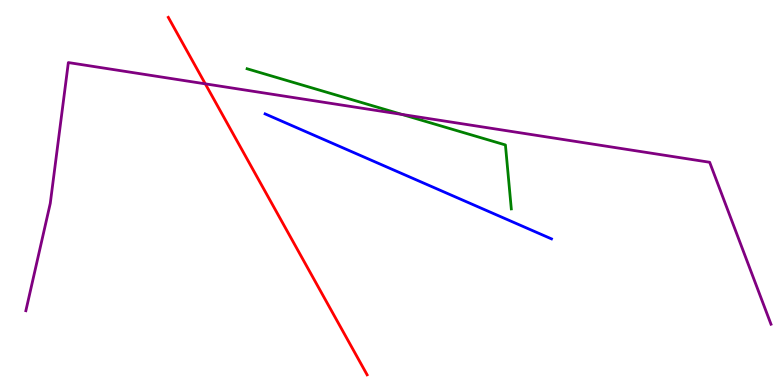[{'lines': ['blue', 'red'], 'intersections': []}, {'lines': ['green', 'red'], 'intersections': []}, {'lines': ['purple', 'red'], 'intersections': [{'x': 2.65, 'y': 7.82}]}, {'lines': ['blue', 'green'], 'intersections': []}, {'lines': ['blue', 'purple'], 'intersections': []}, {'lines': ['green', 'purple'], 'intersections': [{'x': 5.19, 'y': 7.03}]}]